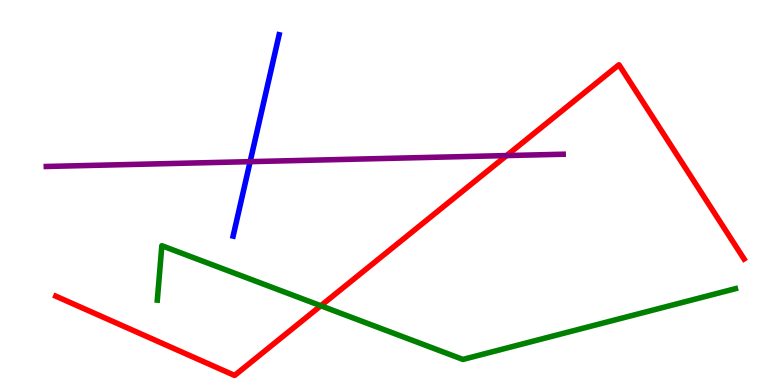[{'lines': ['blue', 'red'], 'intersections': []}, {'lines': ['green', 'red'], 'intersections': [{'x': 4.14, 'y': 2.06}]}, {'lines': ['purple', 'red'], 'intersections': [{'x': 6.54, 'y': 5.96}]}, {'lines': ['blue', 'green'], 'intersections': []}, {'lines': ['blue', 'purple'], 'intersections': [{'x': 3.23, 'y': 5.8}]}, {'lines': ['green', 'purple'], 'intersections': []}]